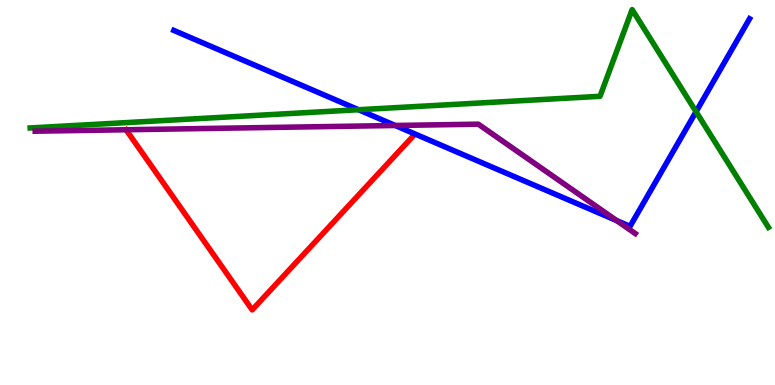[{'lines': ['blue', 'red'], 'intersections': []}, {'lines': ['green', 'red'], 'intersections': []}, {'lines': ['purple', 'red'], 'intersections': []}, {'lines': ['blue', 'green'], 'intersections': [{'x': 4.63, 'y': 7.15}, {'x': 8.98, 'y': 7.1}]}, {'lines': ['blue', 'purple'], 'intersections': [{'x': 5.1, 'y': 6.74}, {'x': 7.96, 'y': 4.27}]}, {'lines': ['green', 'purple'], 'intersections': []}]